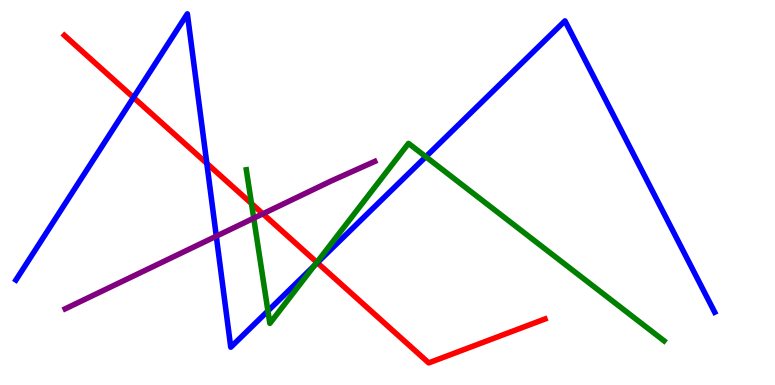[{'lines': ['blue', 'red'], 'intersections': [{'x': 1.72, 'y': 7.47}, {'x': 2.67, 'y': 5.76}, {'x': 4.09, 'y': 3.18}]}, {'lines': ['green', 'red'], 'intersections': [{'x': 3.24, 'y': 4.71}, {'x': 4.09, 'y': 3.19}]}, {'lines': ['purple', 'red'], 'intersections': [{'x': 3.39, 'y': 4.45}]}, {'lines': ['blue', 'green'], 'intersections': [{'x': 3.46, 'y': 1.92}, {'x': 4.06, 'y': 3.1}, {'x': 5.49, 'y': 5.93}]}, {'lines': ['blue', 'purple'], 'intersections': [{'x': 2.79, 'y': 3.87}]}, {'lines': ['green', 'purple'], 'intersections': [{'x': 3.27, 'y': 4.33}]}]